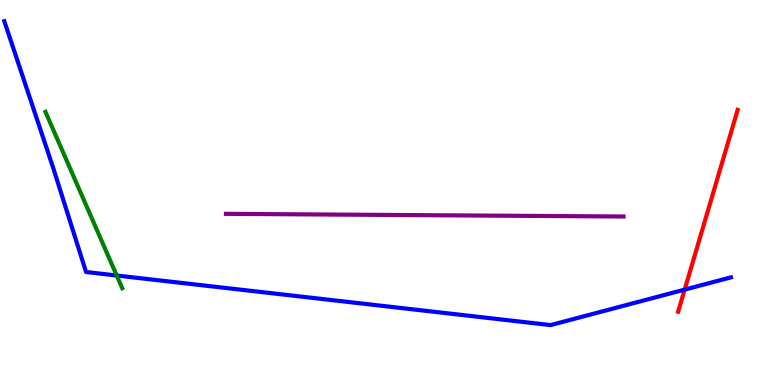[{'lines': ['blue', 'red'], 'intersections': [{'x': 8.83, 'y': 2.48}]}, {'lines': ['green', 'red'], 'intersections': []}, {'lines': ['purple', 'red'], 'intersections': []}, {'lines': ['blue', 'green'], 'intersections': [{'x': 1.51, 'y': 2.84}]}, {'lines': ['blue', 'purple'], 'intersections': []}, {'lines': ['green', 'purple'], 'intersections': []}]